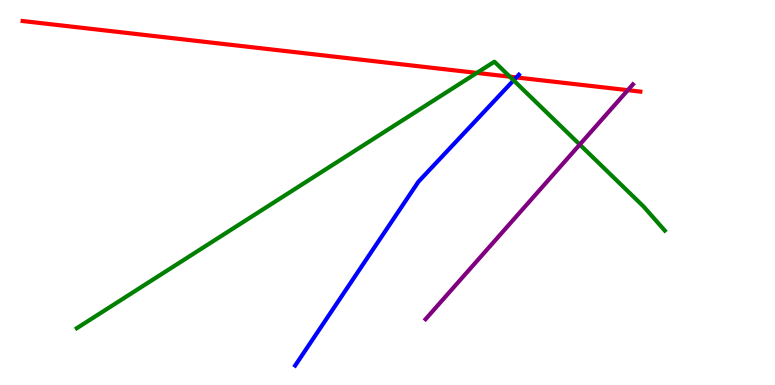[{'lines': ['blue', 'red'], 'intersections': [{'x': 6.66, 'y': 7.99}]}, {'lines': ['green', 'red'], 'intersections': [{'x': 6.15, 'y': 8.11}, {'x': 6.58, 'y': 8.01}]}, {'lines': ['purple', 'red'], 'intersections': [{'x': 8.1, 'y': 7.66}]}, {'lines': ['blue', 'green'], 'intersections': [{'x': 6.63, 'y': 7.91}]}, {'lines': ['blue', 'purple'], 'intersections': []}, {'lines': ['green', 'purple'], 'intersections': [{'x': 7.48, 'y': 6.24}]}]